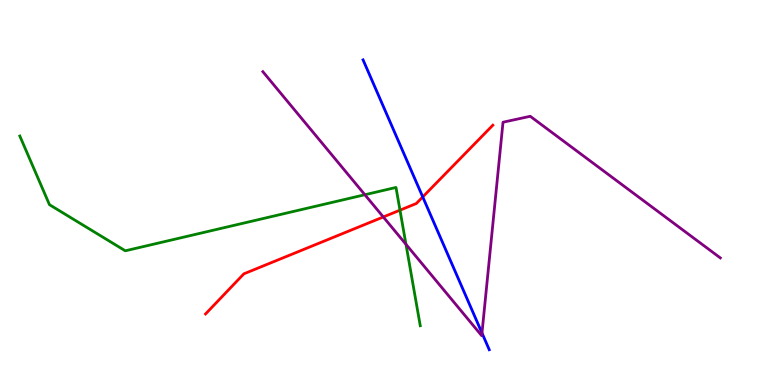[{'lines': ['blue', 'red'], 'intersections': [{'x': 5.45, 'y': 4.88}]}, {'lines': ['green', 'red'], 'intersections': [{'x': 5.16, 'y': 4.54}]}, {'lines': ['purple', 'red'], 'intersections': [{'x': 4.95, 'y': 4.36}]}, {'lines': ['blue', 'green'], 'intersections': []}, {'lines': ['blue', 'purple'], 'intersections': [{'x': 6.22, 'y': 1.35}]}, {'lines': ['green', 'purple'], 'intersections': [{'x': 4.71, 'y': 4.94}, {'x': 5.24, 'y': 3.65}]}]